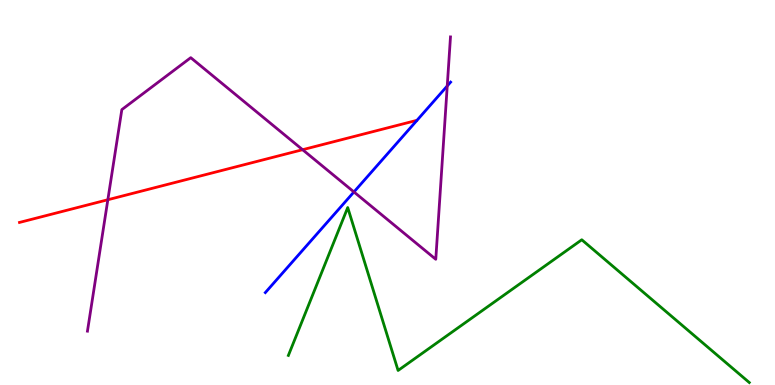[{'lines': ['blue', 'red'], 'intersections': []}, {'lines': ['green', 'red'], 'intersections': []}, {'lines': ['purple', 'red'], 'intersections': [{'x': 1.39, 'y': 4.81}, {'x': 3.9, 'y': 6.11}]}, {'lines': ['blue', 'green'], 'intersections': []}, {'lines': ['blue', 'purple'], 'intersections': [{'x': 4.57, 'y': 5.01}, {'x': 5.77, 'y': 7.77}]}, {'lines': ['green', 'purple'], 'intersections': []}]